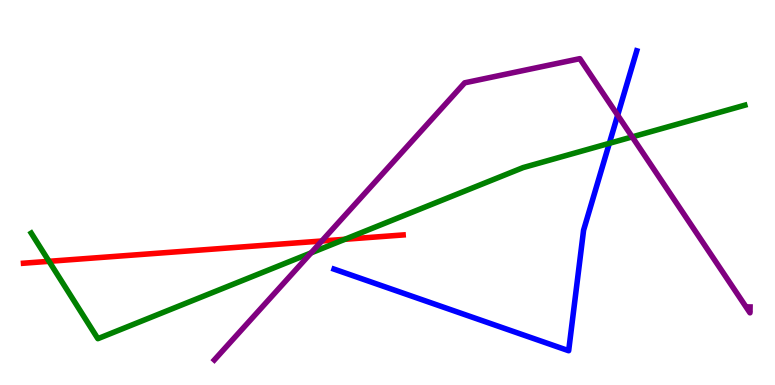[{'lines': ['blue', 'red'], 'intersections': []}, {'lines': ['green', 'red'], 'intersections': [{'x': 0.633, 'y': 3.21}, {'x': 4.45, 'y': 3.78}]}, {'lines': ['purple', 'red'], 'intersections': [{'x': 4.15, 'y': 3.74}]}, {'lines': ['blue', 'green'], 'intersections': [{'x': 7.86, 'y': 6.28}]}, {'lines': ['blue', 'purple'], 'intersections': [{'x': 7.97, 'y': 7.01}]}, {'lines': ['green', 'purple'], 'intersections': [{'x': 4.01, 'y': 3.43}, {'x': 8.16, 'y': 6.44}]}]